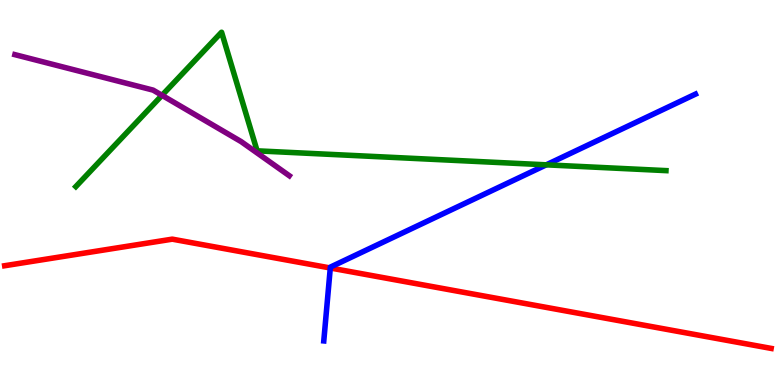[{'lines': ['blue', 'red'], 'intersections': [{'x': 4.26, 'y': 3.04}]}, {'lines': ['green', 'red'], 'intersections': []}, {'lines': ['purple', 'red'], 'intersections': []}, {'lines': ['blue', 'green'], 'intersections': [{'x': 7.05, 'y': 5.72}]}, {'lines': ['blue', 'purple'], 'intersections': []}, {'lines': ['green', 'purple'], 'intersections': [{'x': 2.09, 'y': 7.52}]}]